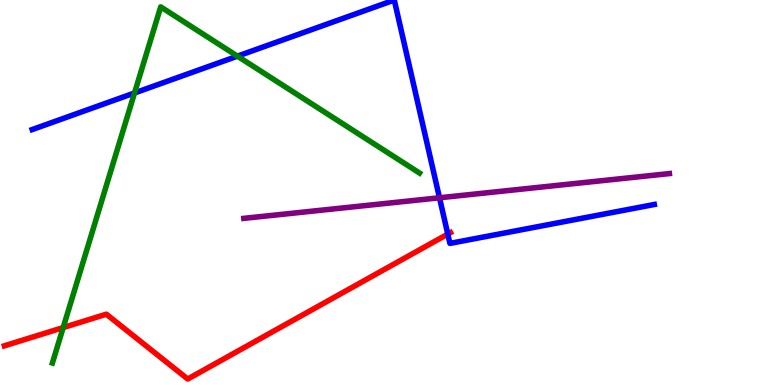[{'lines': ['blue', 'red'], 'intersections': [{'x': 5.78, 'y': 3.92}]}, {'lines': ['green', 'red'], 'intersections': [{'x': 0.815, 'y': 1.49}]}, {'lines': ['purple', 'red'], 'intersections': []}, {'lines': ['blue', 'green'], 'intersections': [{'x': 1.74, 'y': 7.59}, {'x': 3.06, 'y': 8.54}]}, {'lines': ['blue', 'purple'], 'intersections': [{'x': 5.67, 'y': 4.86}]}, {'lines': ['green', 'purple'], 'intersections': []}]